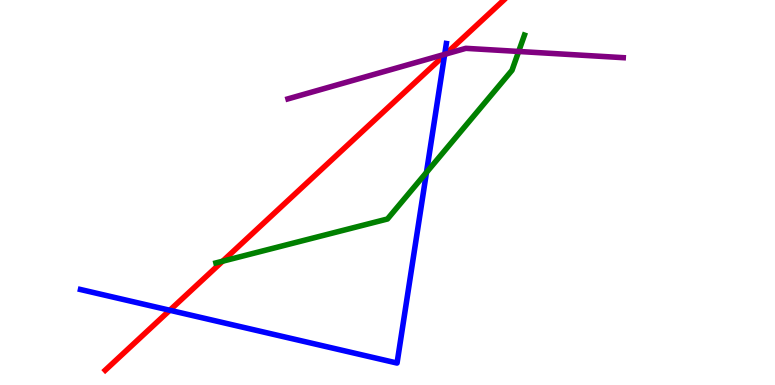[{'lines': ['blue', 'red'], 'intersections': [{'x': 2.19, 'y': 1.94}, {'x': 5.74, 'y': 8.57}]}, {'lines': ['green', 'red'], 'intersections': [{'x': 2.87, 'y': 3.22}]}, {'lines': ['purple', 'red'], 'intersections': [{'x': 5.75, 'y': 8.6}]}, {'lines': ['blue', 'green'], 'intersections': [{'x': 5.5, 'y': 5.52}]}, {'lines': ['blue', 'purple'], 'intersections': [{'x': 5.74, 'y': 8.59}]}, {'lines': ['green', 'purple'], 'intersections': [{'x': 6.69, 'y': 8.66}]}]